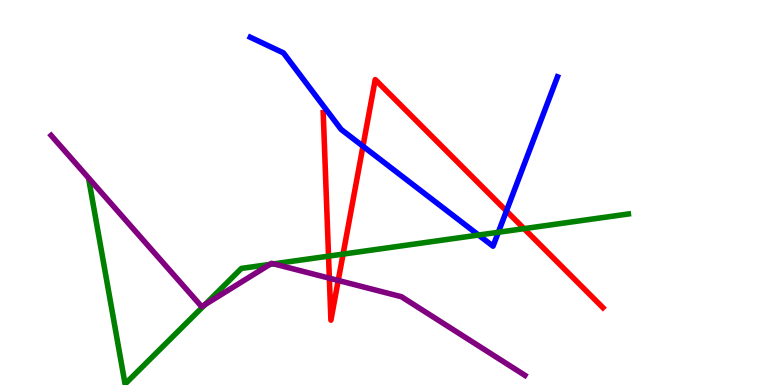[{'lines': ['blue', 'red'], 'intersections': [{'x': 4.68, 'y': 6.2}, {'x': 6.53, 'y': 4.52}]}, {'lines': ['green', 'red'], 'intersections': [{'x': 4.24, 'y': 3.35}, {'x': 4.43, 'y': 3.4}, {'x': 6.76, 'y': 4.06}]}, {'lines': ['purple', 'red'], 'intersections': [{'x': 4.25, 'y': 2.77}, {'x': 4.36, 'y': 2.72}]}, {'lines': ['blue', 'green'], 'intersections': [{'x': 6.17, 'y': 3.89}, {'x': 6.43, 'y': 3.97}]}, {'lines': ['blue', 'purple'], 'intersections': []}, {'lines': ['green', 'purple'], 'intersections': [{'x': 2.65, 'y': 2.09}, {'x': 3.48, 'y': 3.13}, {'x': 3.53, 'y': 3.15}]}]